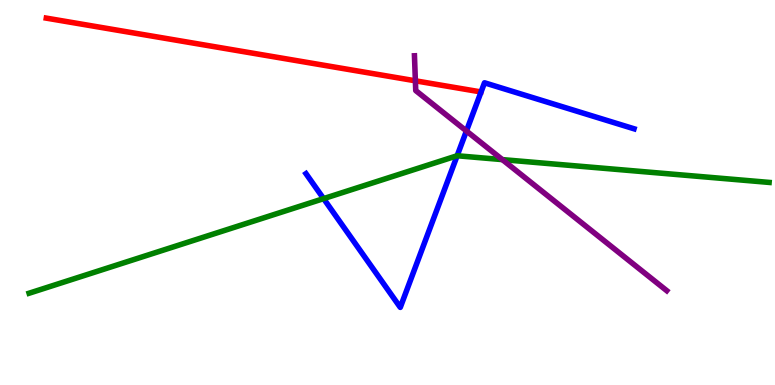[{'lines': ['blue', 'red'], 'intersections': []}, {'lines': ['green', 'red'], 'intersections': []}, {'lines': ['purple', 'red'], 'intersections': [{'x': 5.36, 'y': 7.9}]}, {'lines': ['blue', 'green'], 'intersections': [{'x': 4.18, 'y': 4.84}, {'x': 5.9, 'y': 5.95}]}, {'lines': ['blue', 'purple'], 'intersections': [{'x': 6.02, 'y': 6.6}]}, {'lines': ['green', 'purple'], 'intersections': [{'x': 6.48, 'y': 5.85}]}]